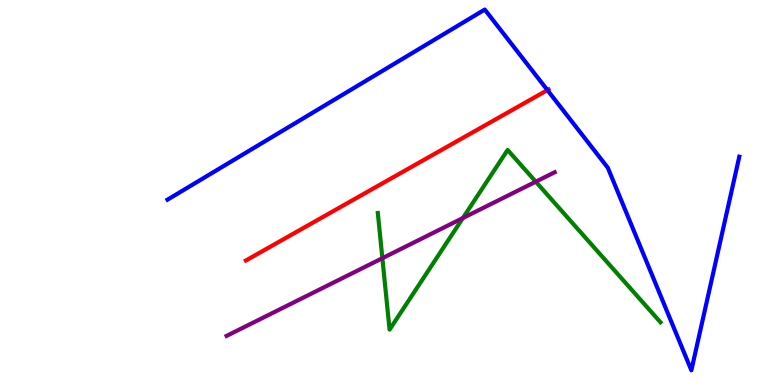[{'lines': ['blue', 'red'], 'intersections': [{'x': 7.06, 'y': 7.66}]}, {'lines': ['green', 'red'], 'intersections': []}, {'lines': ['purple', 'red'], 'intersections': []}, {'lines': ['blue', 'green'], 'intersections': []}, {'lines': ['blue', 'purple'], 'intersections': []}, {'lines': ['green', 'purple'], 'intersections': [{'x': 4.93, 'y': 3.29}, {'x': 5.97, 'y': 4.34}, {'x': 6.91, 'y': 5.28}]}]